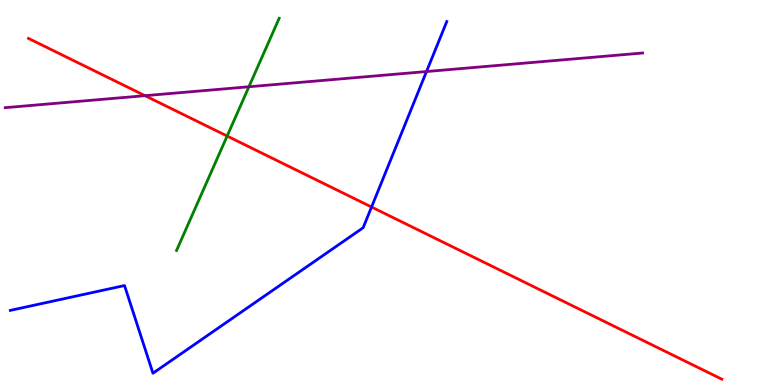[{'lines': ['blue', 'red'], 'intersections': [{'x': 4.79, 'y': 4.62}]}, {'lines': ['green', 'red'], 'intersections': [{'x': 2.93, 'y': 6.47}]}, {'lines': ['purple', 'red'], 'intersections': [{'x': 1.87, 'y': 7.51}]}, {'lines': ['blue', 'green'], 'intersections': []}, {'lines': ['blue', 'purple'], 'intersections': [{'x': 5.5, 'y': 8.14}]}, {'lines': ['green', 'purple'], 'intersections': [{'x': 3.21, 'y': 7.75}]}]